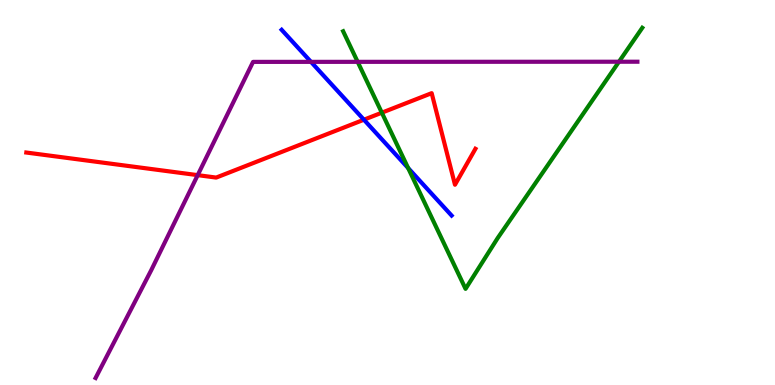[{'lines': ['blue', 'red'], 'intersections': [{'x': 4.7, 'y': 6.89}]}, {'lines': ['green', 'red'], 'intersections': [{'x': 4.93, 'y': 7.07}]}, {'lines': ['purple', 'red'], 'intersections': [{'x': 2.55, 'y': 5.45}]}, {'lines': ['blue', 'green'], 'intersections': [{'x': 5.27, 'y': 5.64}]}, {'lines': ['blue', 'purple'], 'intersections': [{'x': 4.01, 'y': 8.39}]}, {'lines': ['green', 'purple'], 'intersections': [{'x': 4.62, 'y': 8.39}, {'x': 7.99, 'y': 8.4}]}]